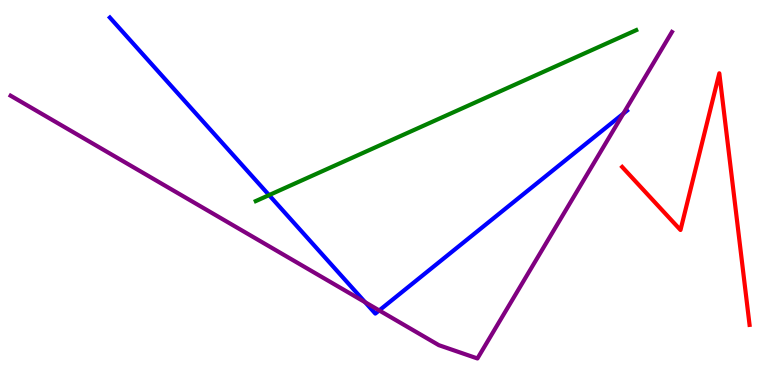[{'lines': ['blue', 'red'], 'intersections': []}, {'lines': ['green', 'red'], 'intersections': []}, {'lines': ['purple', 'red'], 'intersections': []}, {'lines': ['blue', 'green'], 'intersections': [{'x': 3.47, 'y': 4.93}]}, {'lines': ['blue', 'purple'], 'intersections': [{'x': 4.71, 'y': 2.15}, {'x': 4.89, 'y': 1.94}, {'x': 8.04, 'y': 7.05}]}, {'lines': ['green', 'purple'], 'intersections': []}]